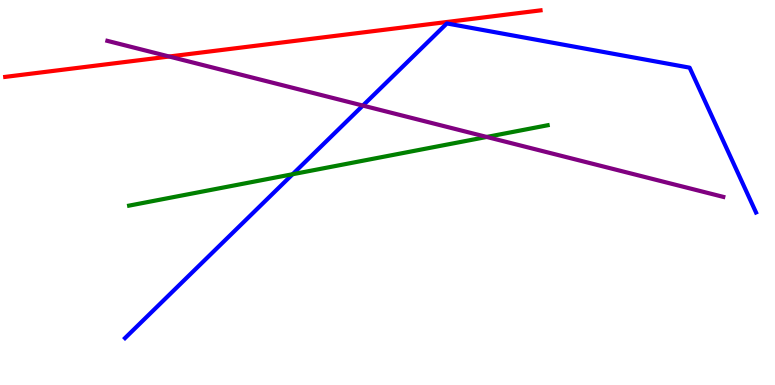[{'lines': ['blue', 'red'], 'intersections': []}, {'lines': ['green', 'red'], 'intersections': []}, {'lines': ['purple', 'red'], 'intersections': [{'x': 2.18, 'y': 8.53}]}, {'lines': ['blue', 'green'], 'intersections': [{'x': 3.78, 'y': 5.47}]}, {'lines': ['blue', 'purple'], 'intersections': [{'x': 4.68, 'y': 7.26}]}, {'lines': ['green', 'purple'], 'intersections': [{'x': 6.28, 'y': 6.44}]}]